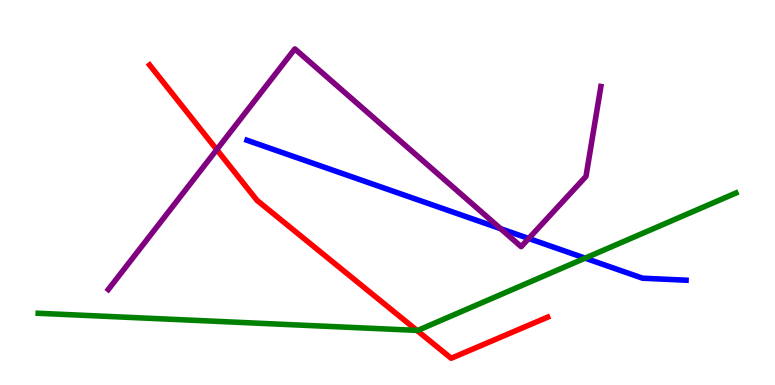[{'lines': ['blue', 'red'], 'intersections': []}, {'lines': ['green', 'red'], 'intersections': [{'x': 5.38, 'y': 1.42}]}, {'lines': ['purple', 'red'], 'intersections': [{'x': 2.8, 'y': 6.11}]}, {'lines': ['blue', 'green'], 'intersections': [{'x': 7.55, 'y': 3.29}]}, {'lines': ['blue', 'purple'], 'intersections': [{'x': 6.46, 'y': 4.06}, {'x': 6.82, 'y': 3.81}]}, {'lines': ['green', 'purple'], 'intersections': []}]